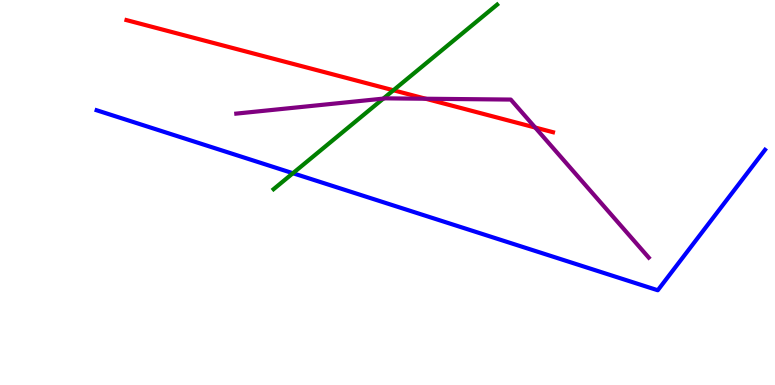[{'lines': ['blue', 'red'], 'intersections': []}, {'lines': ['green', 'red'], 'intersections': [{'x': 5.08, 'y': 7.66}]}, {'lines': ['purple', 'red'], 'intersections': [{'x': 5.49, 'y': 7.44}, {'x': 6.91, 'y': 6.69}]}, {'lines': ['blue', 'green'], 'intersections': [{'x': 3.78, 'y': 5.5}]}, {'lines': ['blue', 'purple'], 'intersections': []}, {'lines': ['green', 'purple'], 'intersections': [{'x': 4.95, 'y': 7.44}]}]